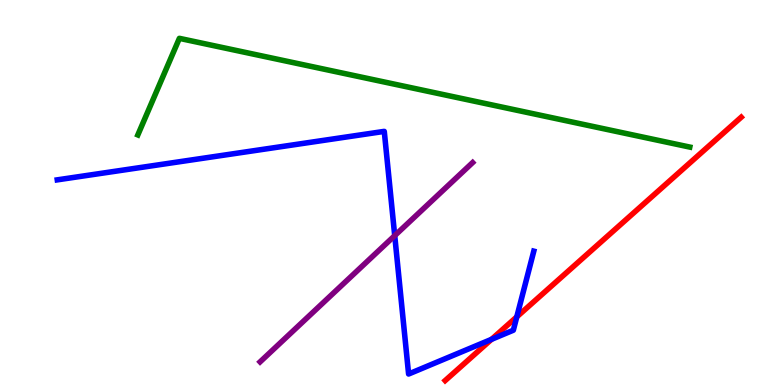[{'lines': ['blue', 'red'], 'intersections': [{'x': 6.34, 'y': 1.19}, {'x': 6.67, 'y': 1.77}]}, {'lines': ['green', 'red'], 'intersections': []}, {'lines': ['purple', 'red'], 'intersections': []}, {'lines': ['blue', 'green'], 'intersections': []}, {'lines': ['blue', 'purple'], 'intersections': [{'x': 5.09, 'y': 3.88}]}, {'lines': ['green', 'purple'], 'intersections': []}]